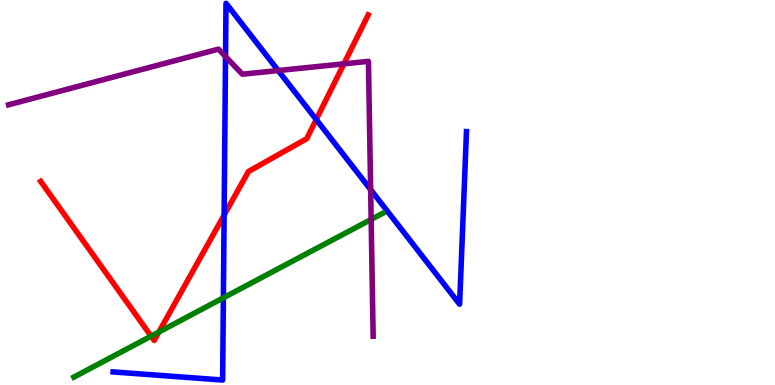[{'lines': ['blue', 'red'], 'intersections': [{'x': 2.89, 'y': 4.41}, {'x': 4.08, 'y': 6.9}]}, {'lines': ['green', 'red'], 'intersections': [{'x': 1.95, 'y': 1.27}, {'x': 2.05, 'y': 1.38}]}, {'lines': ['purple', 'red'], 'intersections': [{'x': 4.44, 'y': 8.34}]}, {'lines': ['blue', 'green'], 'intersections': [{'x': 2.88, 'y': 2.26}]}, {'lines': ['blue', 'purple'], 'intersections': [{'x': 2.91, 'y': 8.53}, {'x': 3.59, 'y': 8.17}, {'x': 4.78, 'y': 5.08}]}, {'lines': ['green', 'purple'], 'intersections': [{'x': 4.79, 'y': 4.3}]}]